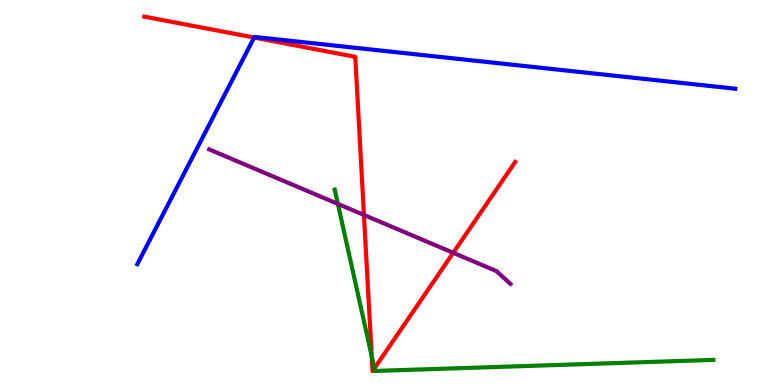[{'lines': ['blue', 'red'], 'intersections': [{'x': 3.28, 'y': 9.02}]}, {'lines': ['green', 'red'], 'intersections': [{'x': 4.8, 'y': 0.751}, {'x': 4.83, 'y': 0.432}]}, {'lines': ['purple', 'red'], 'intersections': [{'x': 4.7, 'y': 4.42}, {'x': 5.85, 'y': 3.43}]}, {'lines': ['blue', 'green'], 'intersections': []}, {'lines': ['blue', 'purple'], 'intersections': []}, {'lines': ['green', 'purple'], 'intersections': [{'x': 4.36, 'y': 4.7}]}]